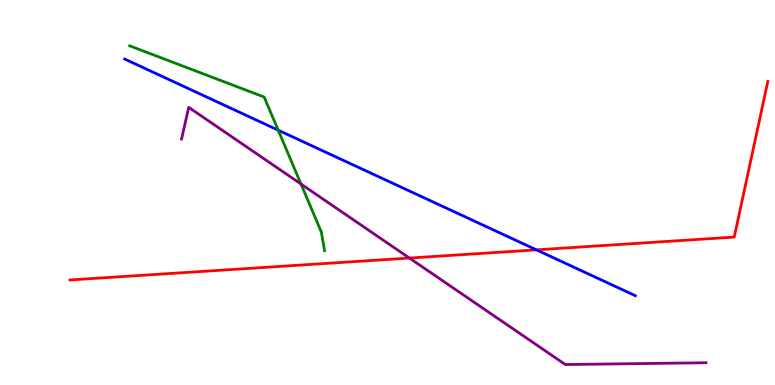[{'lines': ['blue', 'red'], 'intersections': [{'x': 6.92, 'y': 3.51}]}, {'lines': ['green', 'red'], 'intersections': []}, {'lines': ['purple', 'red'], 'intersections': [{'x': 5.28, 'y': 3.3}]}, {'lines': ['blue', 'green'], 'intersections': [{'x': 3.59, 'y': 6.62}]}, {'lines': ['blue', 'purple'], 'intersections': []}, {'lines': ['green', 'purple'], 'intersections': [{'x': 3.88, 'y': 5.22}]}]